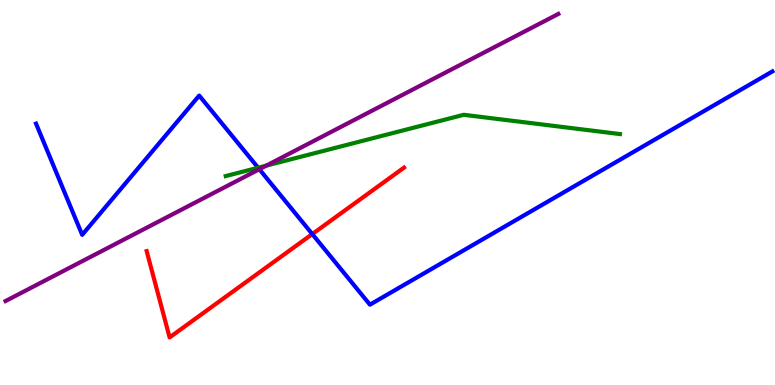[{'lines': ['blue', 'red'], 'intersections': [{'x': 4.03, 'y': 3.92}]}, {'lines': ['green', 'red'], 'intersections': []}, {'lines': ['purple', 'red'], 'intersections': []}, {'lines': ['blue', 'green'], 'intersections': [{'x': 3.33, 'y': 5.64}]}, {'lines': ['blue', 'purple'], 'intersections': [{'x': 3.35, 'y': 5.6}]}, {'lines': ['green', 'purple'], 'intersections': [{'x': 3.44, 'y': 5.7}]}]